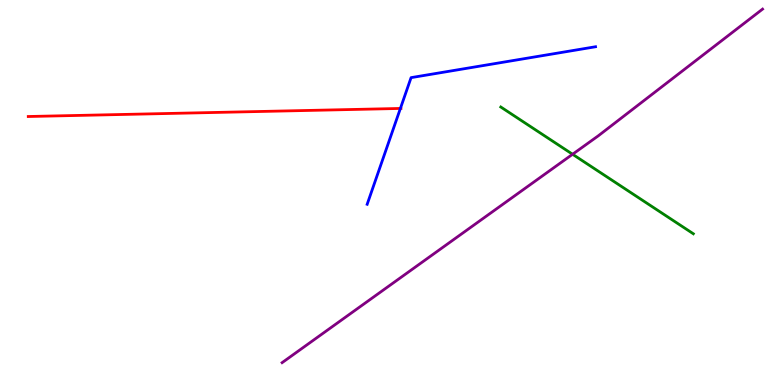[{'lines': ['blue', 'red'], 'intersections': [{'x': 5.17, 'y': 7.18}]}, {'lines': ['green', 'red'], 'intersections': []}, {'lines': ['purple', 'red'], 'intersections': []}, {'lines': ['blue', 'green'], 'intersections': []}, {'lines': ['blue', 'purple'], 'intersections': []}, {'lines': ['green', 'purple'], 'intersections': [{'x': 7.39, 'y': 5.99}]}]